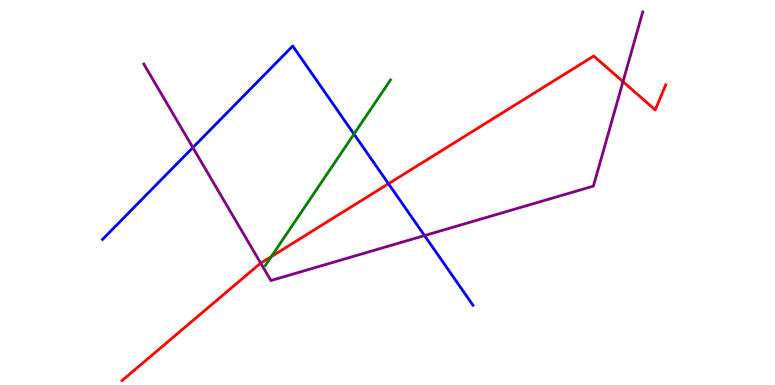[{'lines': ['blue', 'red'], 'intersections': [{'x': 5.01, 'y': 5.23}]}, {'lines': ['green', 'red'], 'intersections': [{'x': 3.5, 'y': 3.33}]}, {'lines': ['purple', 'red'], 'intersections': [{'x': 3.36, 'y': 3.16}, {'x': 8.04, 'y': 7.88}]}, {'lines': ['blue', 'green'], 'intersections': [{'x': 4.57, 'y': 6.52}]}, {'lines': ['blue', 'purple'], 'intersections': [{'x': 2.49, 'y': 6.17}, {'x': 5.48, 'y': 3.88}]}, {'lines': ['green', 'purple'], 'intersections': []}]